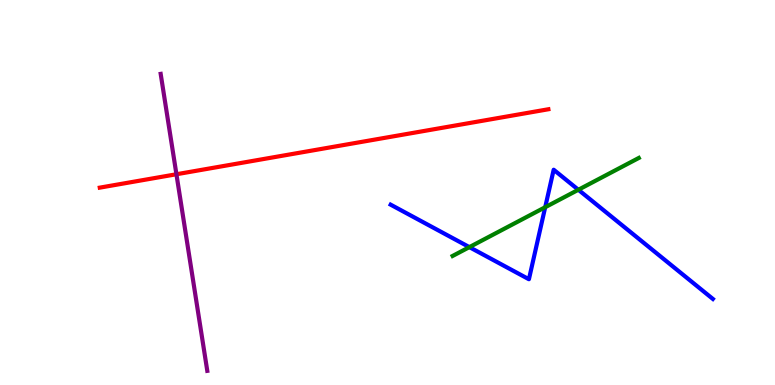[{'lines': ['blue', 'red'], 'intersections': []}, {'lines': ['green', 'red'], 'intersections': []}, {'lines': ['purple', 'red'], 'intersections': [{'x': 2.28, 'y': 5.47}]}, {'lines': ['blue', 'green'], 'intersections': [{'x': 6.06, 'y': 3.58}, {'x': 7.03, 'y': 4.62}, {'x': 7.46, 'y': 5.07}]}, {'lines': ['blue', 'purple'], 'intersections': []}, {'lines': ['green', 'purple'], 'intersections': []}]